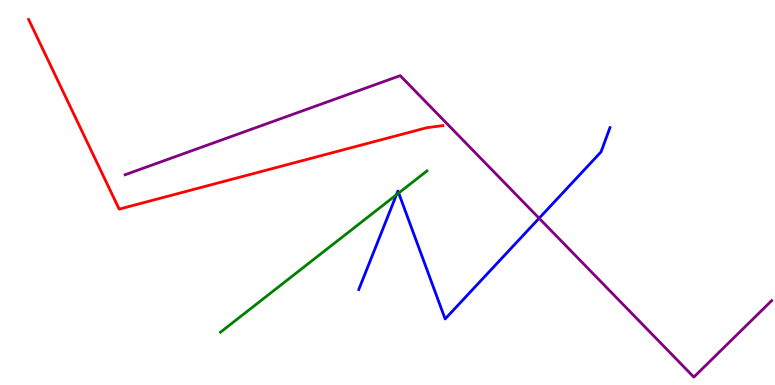[{'lines': ['blue', 'red'], 'intersections': []}, {'lines': ['green', 'red'], 'intersections': []}, {'lines': ['purple', 'red'], 'intersections': []}, {'lines': ['blue', 'green'], 'intersections': [{'x': 5.12, 'y': 4.94}, {'x': 5.14, 'y': 4.99}]}, {'lines': ['blue', 'purple'], 'intersections': [{'x': 6.96, 'y': 4.33}]}, {'lines': ['green', 'purple'], 'intersections': []}]